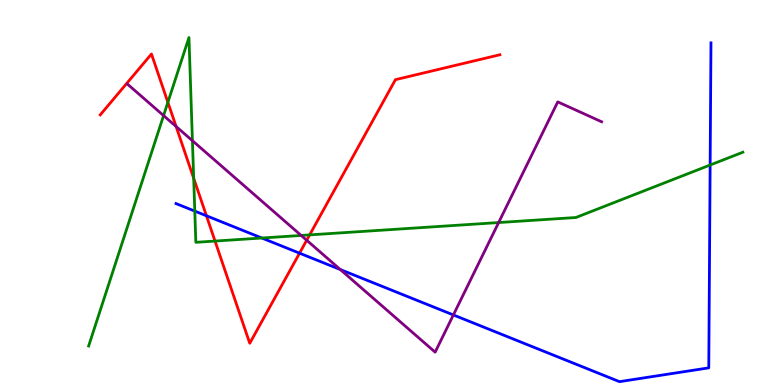[{'lines': ['blue', 'red'], 'intersections': [{'x': 2.66, 'y': 4.4}, {'x': 3.87, 'y': 3.42}]}, {'lines': ['green', 'red'], 'intersections': [{'x': 2.17, 'y': 7.34}, {'x': 2.5, 'y': 5.37}, {'x': 2.77, 'y': 3.74}, {'x': 4.0, 'y': 3.9}]}, {'lines': ['purple', 'red'], 'intersections': [{'x': 2.27, 'y': 6.71}, {'x': 3.96, 'y': 3.76}]}, {'lines': ['blue', 'green'], 'intersections': [{'x': 2.51, 'y': 4.52}, {'x': 3.38, 'y': 3.82}, {'x': 9.16, 'y': 5.71}]}, {'lines': ['blue', 'purple'], 'intersections': [{'x': 4.39, 'y': 3.0}, {'x': 5.85, 'y': 1.82}]}, {'lines': ['green', 'purple'], 'intersections': [{'x': 2.11, 'y': 7.0}, {'x': 2.48, 'y': 6.35}, {'x': 3.89, 'y': 3.88}, {'x': 6.43, 'y': 4.22}]}]